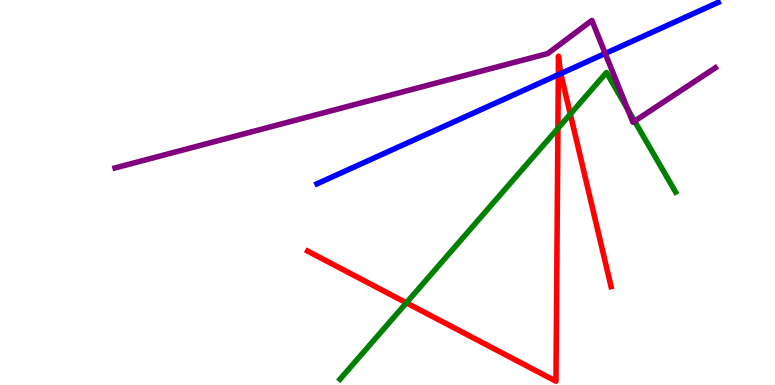[{'lines': ['blue', 'red'], 'intersections': [{'x': 7.2, 'y': 8.06}, {'x': 7.24, 'y': 8.09}]}, {'lines': ['green', 'red'], 'intersections': [{'x': 5.24, 'y': 2.13}, {'x': 7.2, 'y': 6.66}, {'x': 7.36, 'y': 7.04}]}, {'lines': ['purple', 'red'], 'intersections': []}, {'lines': ['blue', 'green'], 'intersections': []}, {'lines': ['blue', 'purple'], 'intersections': [{'x': 7.81, 'y': 8.61}]}, {'lines': ['green', 'purple'], 'intersections': [{'x': 8.1, 'y': 7.17}, {'x': 8.19, 'y': 6.85}]}]